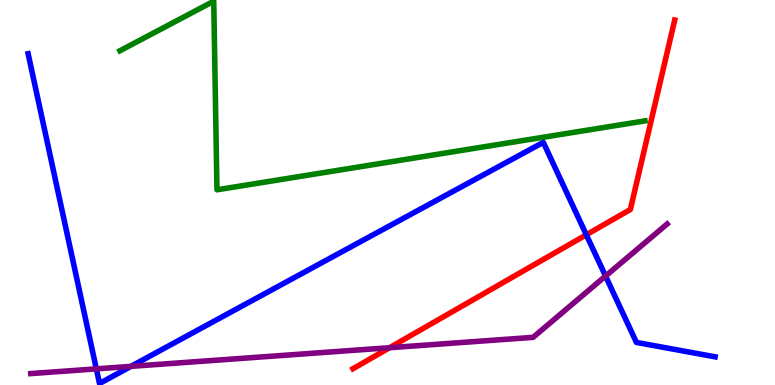[{'lines': ['blue', 'red'], 'intersections': [{'x': 7.57, 'y': 3.9}]}, {'lines': ['green', 'red'], 'intersections': []}, {'lines': ['purple', 'red'], 'intersections': [{'x': 5.03, 'y': 0.969}]}, {'lines': ['blue', 'green'], 'intersections': []}, {'lines': ['blue', 'purple'], 'intersections': [{'x': 1.24, 'y': 0.419}, {'x': 1.69, 'y': 0.484}, {'x': 7.81, 'y': 2.83}]}, {'lines': ['green', 'purple'], 'intersections': []}]